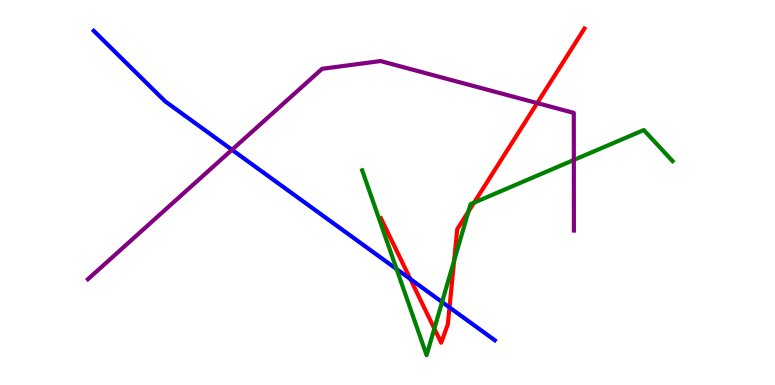[{'lines': ['blue', 'red'], 'intersections': [{'x': 5.29, 'y': 2.75}, {'x': 5.8, 'y': 2.02}]}, {'lines': ['green', 'red'], 'intersections': [{'x': 5.6, 'y': 1.46}, {'x': 5.86, 'y': 3.23}, {'x': 6.04, 'y': 4.5}, {'x': 6.12, 'y': 4.74}]}, {'lines': ['purple', 'red'], 'intersections': [{'x': 6.93, 'y': 7.32}]}, {'lines': ['blue', 'green'], 'intersections': [{'x': 5.12, 'y': 3.01}, {'x': 5.7, 'y': 2.15}]}, {'lines': ['blue', 'purple'], 'intersections': [{'x': 2.99, 'y': 6.11}]}, {'lines': ['green', 'purple'], 'intersections': [{'x': 7.4, 'y': 5.84}]}]